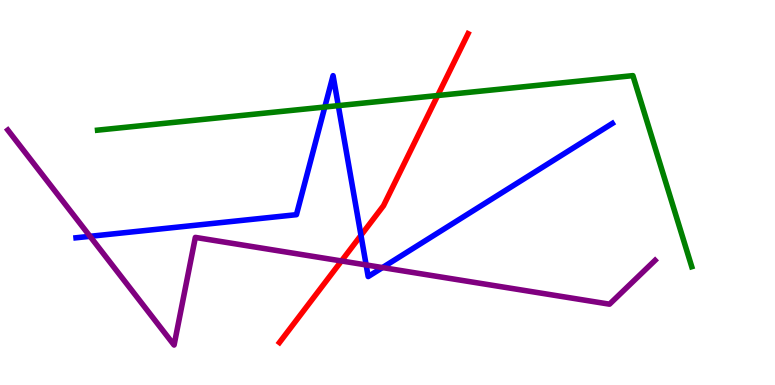[{'lines': ['blue', 'red'], 'intersections': [{'x': 4.66, 'y': 3.89}]}, {'lines': ['green', 'red'], 'intersections': [{'x': 5.65, 'y': 7.52}]}, {'lines': ['purple', 'red'], 'intersections': [{'x': 4.41, 'y': 3.22}]}, {'lines': ['blue', 'green'], 'intersections': [{'x': 4.19, 'y': 7.22}, {'x': 4.37, 'y': 7.26}]}, {'lines': ['blue', 'purple'], 'intersections': [{'x': 1.16, 'y': 3.86}, {'x': 4.72, 'y': 3.12}, {'x': 4.94, 'y': 3.05}]}, {'lines': ['green', 'purple'], 'intersections': []}]